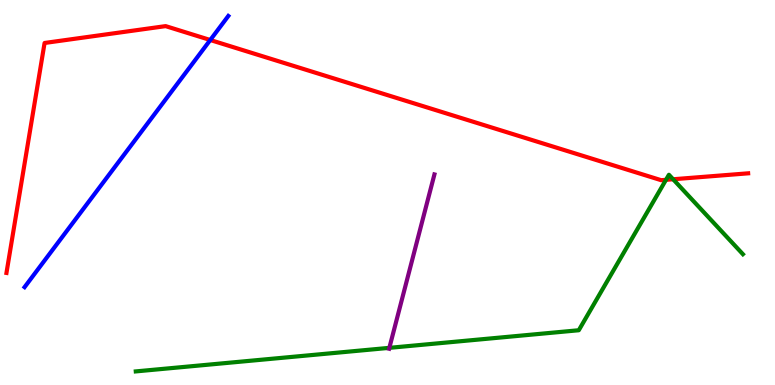[{'lines': ['blue', 'red'], 'intersections': [{'x': 2.71, 'y': 8.96}]}, {'lines': ['green', 'red'], 'intersections': [{'x': 8.59, 'y': 5.33}, {'x': 8.69, 'y': 5.34}]}, {'lines': ['purple', 'red'], 'intersections': []}, {'lines': ['blue', 'green'], 'intersections': []}, {'lines': ['blue', 'purple'], 'intersections': []}, {'lines': ['green', 'purple'], 'intersections': [{'x': 5.02, 'y': 0.965}]}]